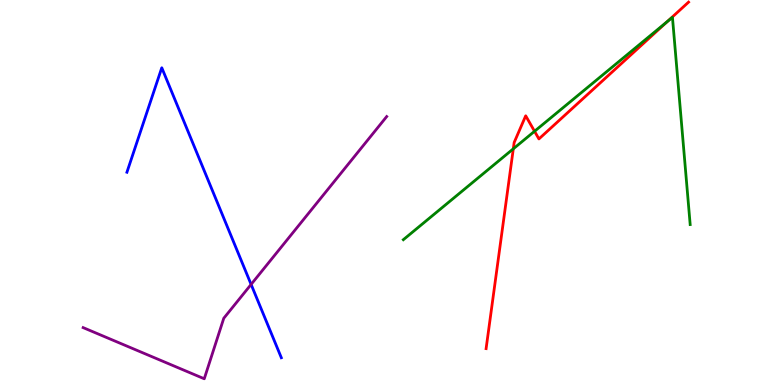[{'lines': ['blue', 'red'], 'intersections': []}, {'lines': ['green', 'red'], 'intersections': [{'x': 6.62, 'y': 6.13}, {'x': 6.9, 'y': 6.59}, {'x': 8.61, 'y': 9.44}]}, {'lines': ['purple', 'red'], 'intersections': []}, {'lines': ['blue', 'green'], 'intersections': []}, {'lines': ['blue', 'purple'], 'intersections': [{'x': 3.24, 'y': 2.61}]}, {'lines': ['green', 'purple'], 'intersections': []}]